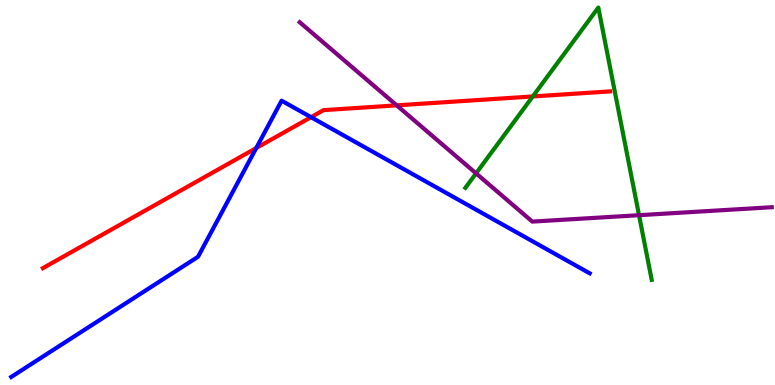[{'lines': ['blue', 'red'], 'intersections': [{'x': 3.31, 'y': 6.16}, {'x': 4.01, 'y': 6.96}]}, {'lines': ['green', 'red'], 'intersections': [{'x': 6.87, 'y': 7.49}]}, {'lines': ['purple', 'red'], 'intersections': [{'x': 5.12, 'y': 7.26}]}, {'lines': ['blue', 'green'], 'intersections': []}, {'lines': ['blue', 'purple'], 'intersections': []}, {'lines': ['green', 'purple'], 'intersections': [{'x': 6.14, 'y': 5.5}, {'x': 8.25, 'y': 4.41}]}]